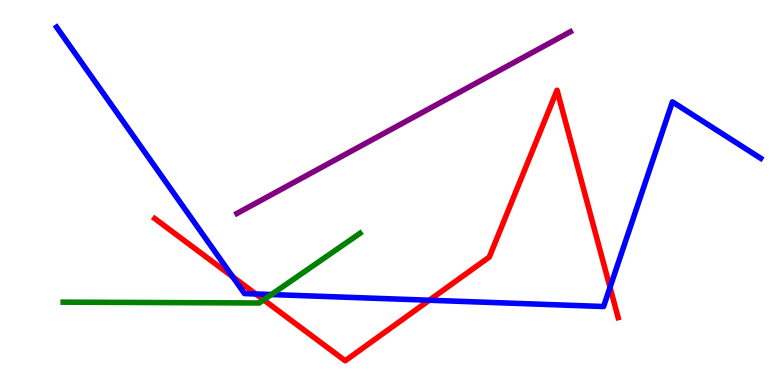[{'lines': ['blue', 'red'], 'intersections': [{'x': 3.0, 'y': 2.81}, {'x': 3.3, 'y': 2.36}, {'x': 5.54, 'y': 2.2}, {'x': 7.87, 'y': 2.54}]}, {'lines': ['green', 'red'], 'intersections': [{'x': 3.4, 'y': 2.21}]}, {'lines': ['purple', 'red'], 'intersections': []}, {'lines': ['blue', 'green'], 'intersections': [{'x': 3.5, 'y': 2.35}]}, {'lines': ['blue', 'purple'], 'intersections': []}, {'lines': ['green', 'purple'], 'intersections': []}]